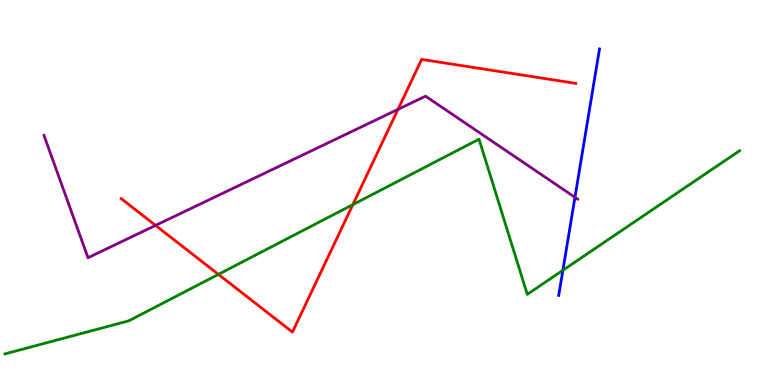[{'lines': ['blue', 'red'], 'intersections': []}, {'lines': ['green', 'red'], 'intersections': [{'x': 2.82, 'y': 2.87}, {'x': 4.55, 'y': 4.69}]}, {'lines': ['purple', 'red'], 'intersections': [{'x': 2.01, 'y': 4.15}, {'x': 5.14, 'y': 7.16}]}, {'lines': ['blue', 'green'], 'intersections': [{'x': 7.26, 'y': 2.98}]}, {'lines': ['blue', 'purple'], 'intersections': [{'x': 7.42, 'y': 4.87}]}, {'lines': ['green', 'purple'], 'intersections': []}]